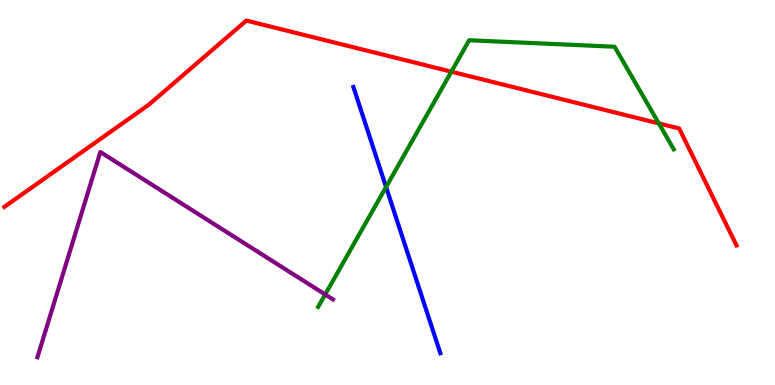[{'lines': ['blue', 'red'], 'intersections': []}, {'lines': ['green', 'red'], 'intersections': [{'x': 5.82, 'y': 8.14}, {'x': 8.5, 'y': 6.8}]}, {'lines': ['purple', 'red'], 'intersections': []}, {'lines': ['blue', 'green'], 'intersections': [{'x': 4.98, 'y': 5.14}]}, {'lines': ['blue', 'purple'], 'intersections': []}, {'lines': ['green', 'purple'], 'intersections': [{'x': 4.2, 'y': 2.35}]}]